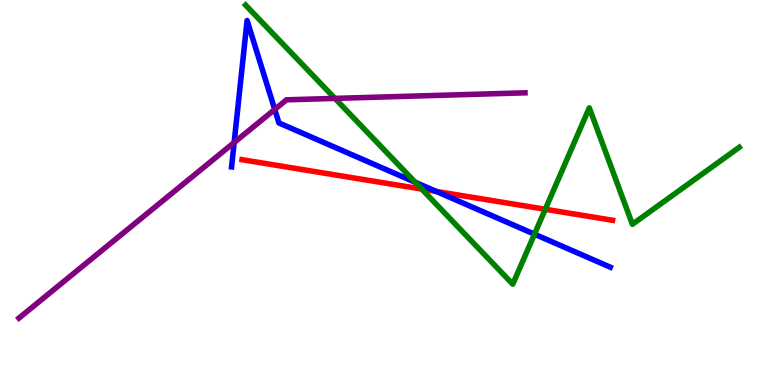[{'lines': ['blue', 'red'], 'intersections': [{'x': 5.63, 'y': 5.03}]}, {'lines': ['green', 'red'], 'intersections': [{'x': 5.44, 'y': 5.09}, {'x': 7.04, 'y': 4.56}]}, {'lines': ['purple', 'red'], 'intersections': []}, {'lines': ['blue', 'green'], 'intersections': [{'x': 5.36, 'y': 5.27}, {'x': 6.9, 'y': 3.92}]}, {'lines': ['blue', 'purple'], 'intersections': [{'x': 3.02, 'y': 6.3}, {'x': 3.54, 'y': 7.16}]}, {'lines': ['green', 'purple'], 'intersections': [{'x': 4.32, 'y': 7.44}]}]